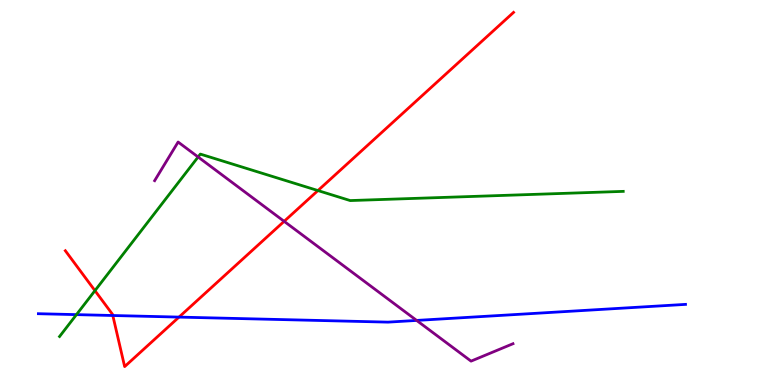[{'lines': ['blue', 'red'], 'intersections': [{'x': 1.46, 'y': 1.81}, {'x': 2.31, 'y': 1.76}]}, {'lines': ['green', 'red'], 'intersections': [{'x': 1.23, 'y': 2.45}, {'x': 4.1, 'y': 5.05}]}, {'lines': ['purple', 'red'], 'intersections': [{'x': 3.67, 'y': 4.25}]}, {'lines': ['blue', 'green'], 'intersections': [{'x': 0.986, 'y': 1.83}]}, {'lines': ['blue', 'purple'], 'intersections': [{'x': 5.38, 'y': 1.68}]}, {'lines': ['green', 'purple'], 'intersections': [{'x': 2.56, 'y': 5.92}]}]